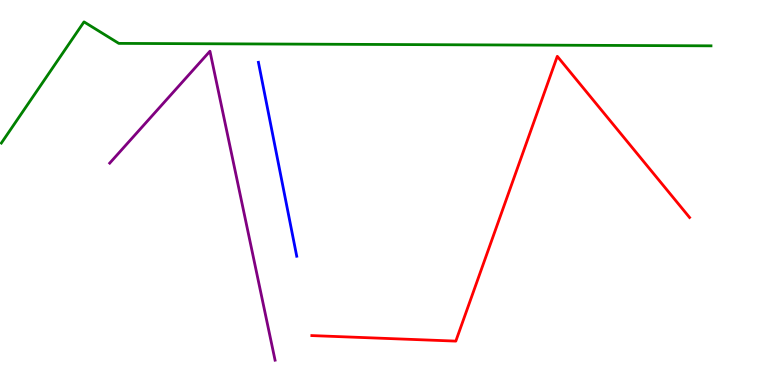[{'lines': ['blue', 'red'], 'intersections': []}, {'lines': ['green', 'red'], 'intersections': []}, {'lines': ['purple', 'red'], 'intersections': []}, {'lines': ['blue', 'green'], 'intersections': []}, {'lines': ['blue', 'purple'], 'intersections': []}, {'lines': ['green', 'purple'], 'intersections': []}]